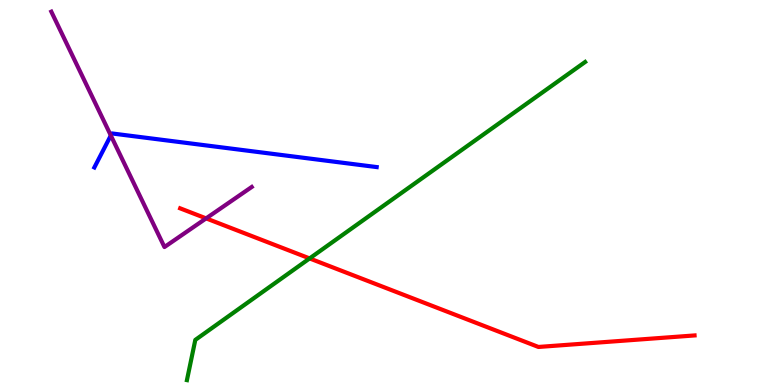[{'lines': ['blue', 'red'], 'intersections': []}, {'lines': ['green', 'red'], 'intersections': [{'x': 3.99, 'y': 3.29}]}, {'lines': ['purple', 'red'], 'intersections': [{'x': 2.66, 'y': 4.33}]}, {'lines': ['blue', 'green'], 'intersections': []}, {'lines': ['blue', 'purple'], 'intersections': [{'x': 1.43, 'y': 6.48}]}, {'lines': ['green', 'purple'], 'intersections': []}]